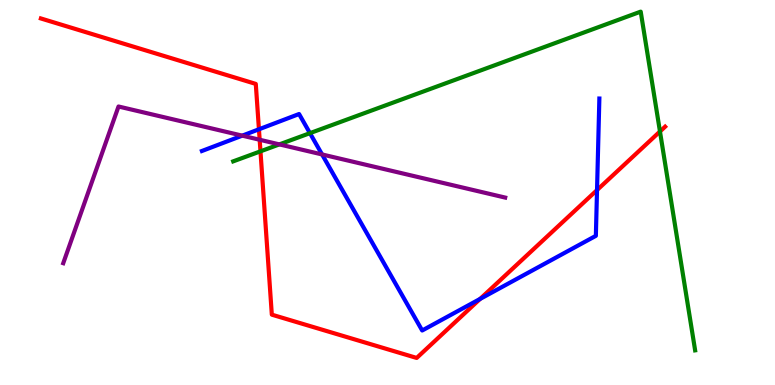[{'lines': ['blue', 'red'], 'intersections': [{'x': 3.34, 'y': 6.64}, {'x': 6.19, 'y': 2.24}, {'x': 7.7, 'y': 5.06}]}, {'lines': ['green', 'red'], 'intersections': [{'x': 3.36, 'y': 6.07}, {'x': 8.52, 'y': 6.58}]}, {'lines': ['purple', 'red'], 'intersections': [{'x': 3.35, 'y': 6.37}]}, {'lines': ['blue', 'green'], 'intersections': [{'x': 4.0, 'y': 6.54}]}, {'lines': ['blue', 'purple'], 'intersections': [{'x': 3.13, 'y': 6.48}, {'x': 4.16, 'y': 5.99}]}, {'lines': ['green', 'purple'], 'intersections': [{'x': 3.6, 'y': 6.25}]}]